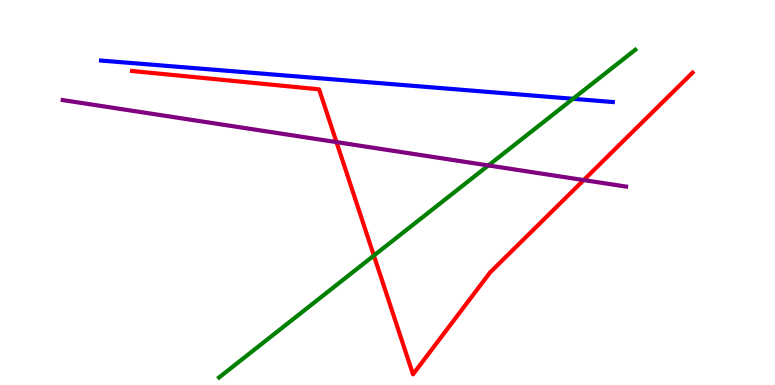[{'lines': ['blue', 'red'], 'intersections': []}, {'lines': ['green', 'red'], 'intersections': [{'x': 4.82, 'y': 3.36}]}, {'lines': ['purple', 'red'], 'intersections': [{'x': 4.34, 'y': 6.31}, {'x': 7.53, 'y': 5.32}]}, {'lines': ['blue', 'green'], 'intersections': [{'x': 7.39, 'y': 7.43}]}, {'lines': ['blue', 'purple'], 'intersections': []}, {'lines': ['green', 'purple'], 'intersections': [{'x': 6.3, 'y': 5.7}]}]